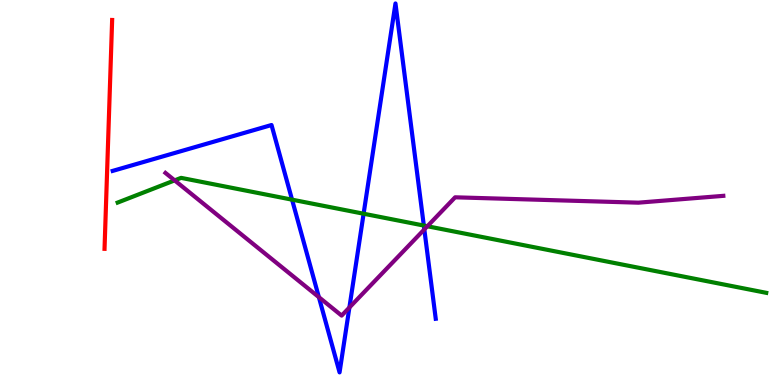[{'lines': ['blue', 'red'], 'intersections': []}, {'lines': ['green', 'red'], 'intersections': []}, {'lines': ['purple', 'red'], 'intersections': []}, {'lines': ['blue', 'green'], 'intersections': [{'x': 3.77, 'y': 4.81}, {'x': 4.69, 'y': 4.45}, {'x': 5.47, 'y': 4.14}]}, {'lines': ['blue', 'purple'], 'intersections': [{'x': 4.11, 'y': 2.28}, {'x': 4.51, 'y': 2.01}, {'x': 5.48, 'y': 4.04}]}, {'lines': ['green', 'purple'], 'intersections': [{'x': 2.25, 'y': 5.31}, {'x': 5.51, 'y': 4.12}]}]